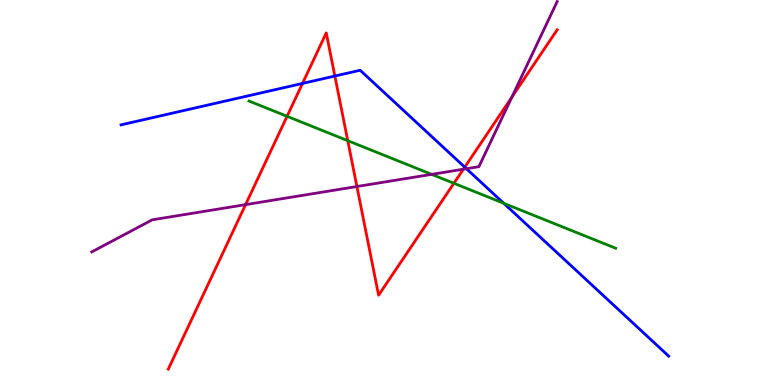[{'lines': ['blue', 'red'], 'intersections': [{'x': 3.9, 'y': 7.83}, {'x': 4.32, 'y': 8.02}, {'x': 6.0, 'y': 5.66}]}, {'lines': ['green', 'red'], 'intersections': [{'x': 3.7, 'y': 6.98}, {'x': 4.49, 'y': 6.35}, {'x': 5.86, 'y': 5.24}]}, {'lines': ['purple', 'red'], 'intersections': [{'x': 3.17, 'y': 4.68}, {'x': 4.61, 'y': 5.16}, {'x': 5.98, 'y': 5.61}, {'x': 6.6, 'y': 7.48}]}, {'lines': ['blue', 'green'], 'intersections': [{'x': 6.5, 'y': 4.72}]}, {'lines': ['blue', 'purple'], 'intersections': [{'x': 6.02, 'y': 5.62}]}, {'lines': ['green', 'purple'], 'intersections': [{'x': 5.57, 'y': 5.47}]}]